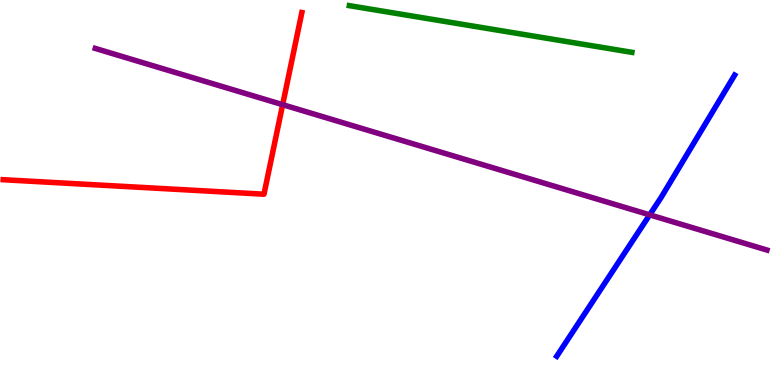[{'lines': ['blue', 'red'], 'intersections': []}, {'lines': ['green', 'red'], 'intersections': []}, {'lines': ['purple', 'red'], 'intersections': [{'x': 3.65, 'y': 7.28}]}, {'lines': ['blue', 'green'], 'intersections': []}, {'lines': ['blue', 'purple'], 'intersections': [{'x': 8.38, 'y': 4.42}]}, {'lines': ['green', 'purple'], 'intersections': []}]